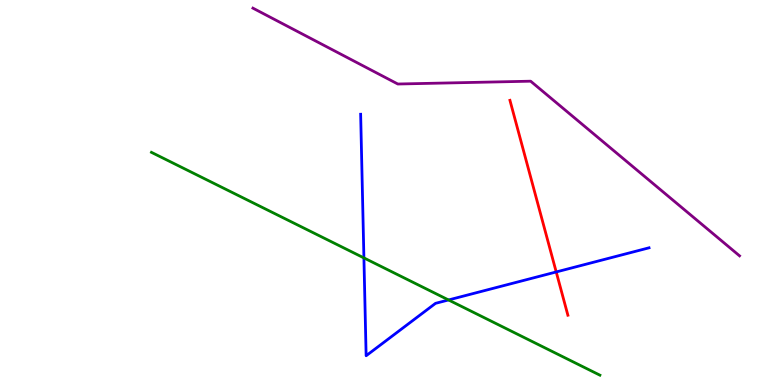[{'lines': ['blue', 'red'], 'intersections': [{'x': 7.18, 'y': 2.94}]}, {'lines': ['green', 'red'], 'intersections': []}, {'lines': ['purple', 'red'], 'intersections': []}, {'lines': ['blue', 'green'], 'intersections': [{'x': 4.7, 'y': 3.3}, {'x': 5.79, 'y': 2.21}]}, {'lines': ['blue', 'purple'], 'intersections': []}, {'lines': ['green', 'purple'], 'intersections': []}]